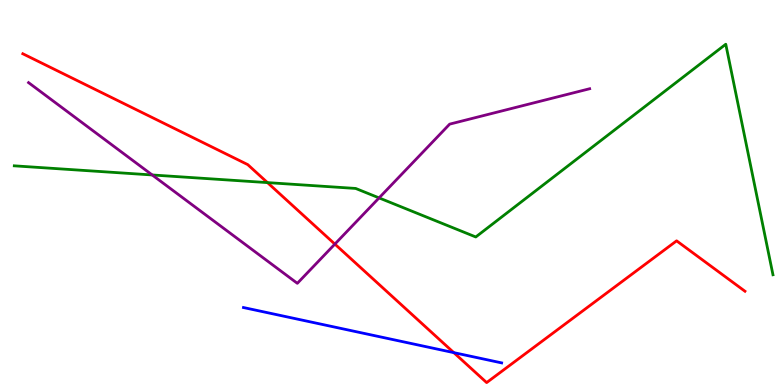[{'lines': ['blue', 'red'], 'intersections': [{'x': 5.86, 'y': 0.841}]}, {'lines': ['green', 'red'], 'intersections': [{'x': 3.45, 'y': 5.26}]}, {'lines': ['purple', 'red'], 'intersections': [{'x': 4.32, 'y': 3.66}]}, {'lines': ['blue', 'green'], 'intersections': []}, {'lines': ['blue', 'purple'], 'intersections': []}, {'lines': ['green', 'purple'], 'intersections': [{'x': 1.96, 'y': 5.46}, {'x': 4.89, 'y': 4.86}]}]